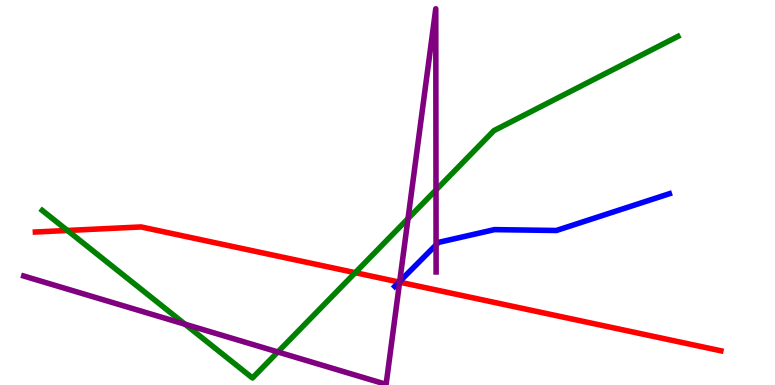[{'lines': ['blue', 'red'], 'intersections': [{'x': 5.15, 'y': 2.67}]}, {'lines': ['green', 'red'], 'intersections': [{'x': 0.87, 'y': 4.01}, {'x': 4.58, 'y': 2.92}]}, {'lines': ['purple', 'red'], 'intersections': [{'x': 5.16, 'y': 2.67}]}, {'lines': ['blue', 'green'], 'intersections': []}, {'lines': ['blue', 'purple'], 'intersections': [{'x': 5.16, 'y': 2.69}, {'x': 5.63, 'y': 3.64}]}, {'lines': ['green', 'purple'], 'intersections': [{'x': 2.39, 'y': 1.58}, {'x': 3.58, 'y': 0.858}, {'x': 5.26, 'y': 4.32}, {'x': 5.63, 'y': 5.07}]}]